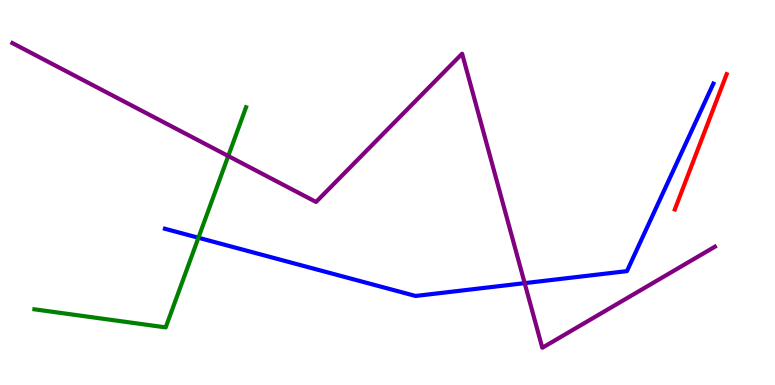[{'lines': ['blue', 'red'], 'intersections': []}, {'lines': ['green', 'red'], 'intersections': []}, {'lines': ['purple', 'red'], 'intersections': []}, {'lines': ['blue', 'green'], 'intersections': [{'x': 2.56, 'y': 3.82}]}, {'lines': ['blue', 'purple'], 'intersections': [{'x': 6.77, 'y': 2.65}]}, {'lines': ['green', 'purple'], 'intersections': [{'x': 2.95, 'y': 5.95}]}]